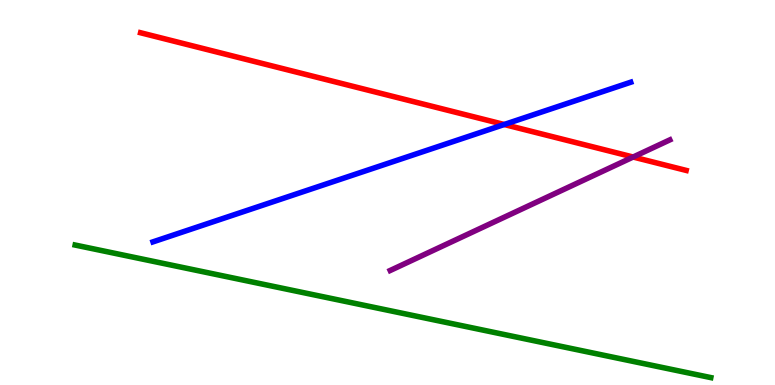[{'lines': ['blue', 'red'], 'intersections': [{'x': 6.51, 'y': 6.77}]}, {'lines': ['green', 'red'], 'intersections': []}, {'lines': ['purple', 'red'], 'intersections': [{'x': 8.17, 'y': 5.92}]}, {'lines': ['blue', 'green'], 'intersections': []}, {'lines': ['blue', 'purple'], 'intersections': []}, {'lines': ['green', 'purple'], 'intersections': []}]